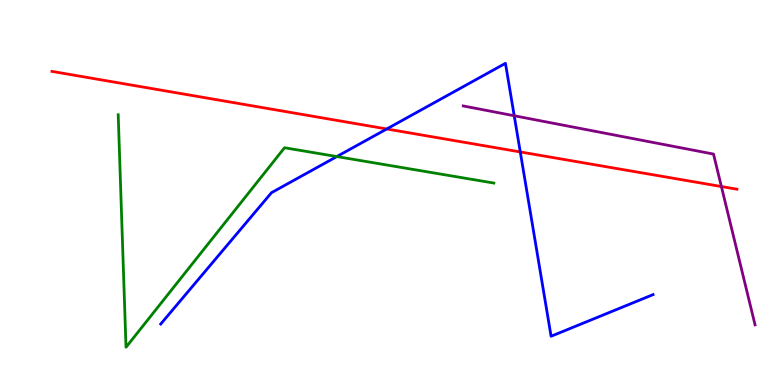[{'lines': ['blue', 'red'], 'intersections': [{'x': 4.99, 'y': 6.65}, {'x': 6.71, 'y': 6.05}]}, {'lines': ['green', 'red'], 'intersections': []}, {'lines': ['purple', 'red'], 'intersections': [{'x': 9.31, 'y': 5.15}]}, {'lines': ['blue', 'green'], 'intersections': [{'x': 4.35, 'y': 5.93}]}, {'lines': ['blue', 'purple'], 'intersections': [{'x': 6.64, 'y': 6.99}]}, {'lines': ['green', 'purple'], 'intersections': []}]